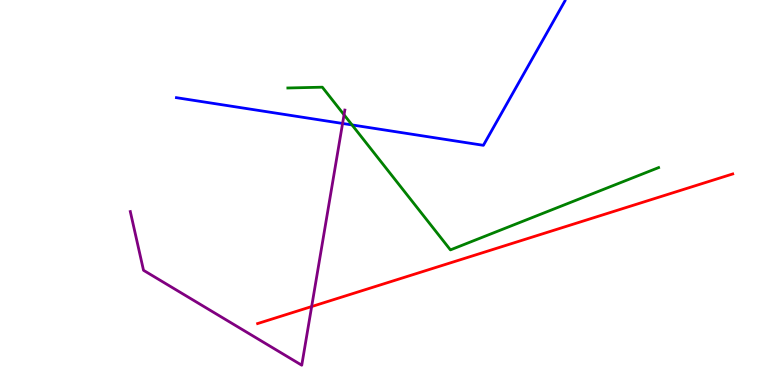[{'lines': ['blue', 'red'], 'intersections': []}, {'lines': ['green', 'red'], 'intersections': []}, {'lines': ['purple', 'red'], 'intersections': [{'x': 4.02, 'y': 2.04}]}, {'lines': ['blue', 'green'], 'intersections': [{'x': 4.54, 'y': 6.76}]}, {'lines': ['blue', 'purple'], 'intersections': [{'x': 4.42, 'y': 6.79}]}, {'lines': ['green', 'purple'], 'intersections': [{'x': 4.44, 'y': 7.02}]}]